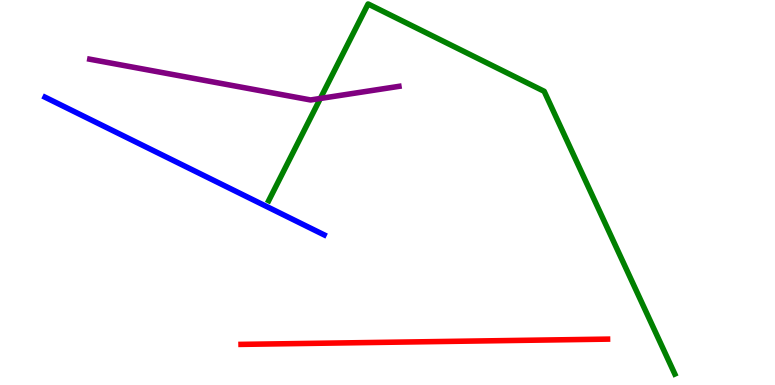[{'lines': ['blue', 'red'], 'intersections': []}, {'lines': ['green', 'red'], 'intersections': []}, {'lines': ['purple', 'red'], 'intersections': []}, {'lines': ['blue', 'green'], 'intersections': []}, {'lines': ['blue', 'purple'], 'intersections': []}, {'lines': ['green', 'purple'], 'intersections': [{'x': 4.13, 'y': 7.44}]}]